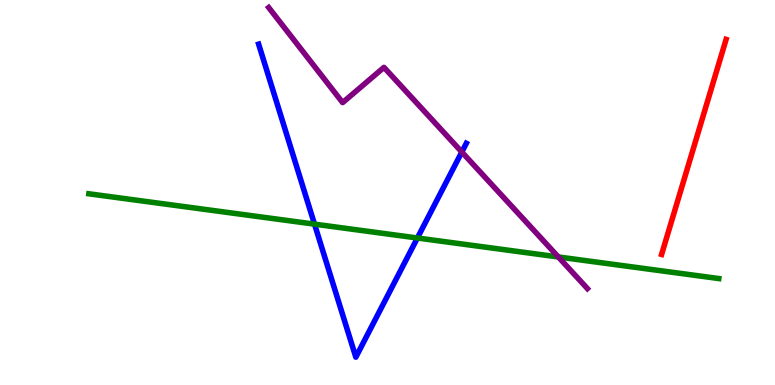[{'lines': ['blue', 'red'], 'intersections': []}, {'lines': ['green', 'red'], 'intersections': []}, {'lines': ['purple', 'red'], 'intersections': []}, {'lines': ['blue', 'green'], 'intersections': [{'x': 4.06, 'y': 4.18}, {'x': 5.39, 'y': 3.82}]}, {'lines': ['blue', 'purple'], 'intersections': [{'x': 5.96, 'y': 6.05}]}, {'lines': ['green', 'purple'], 'intersections': [{'x': 7.2, 'y': 3.33}]}]